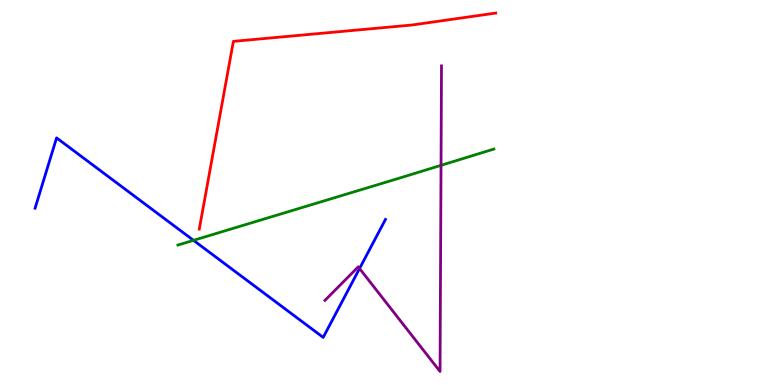[{'lines': ['blue', 'red'], 'intersections': []}, {'lines': ['green', 'red'], 'intersections': []}, {'lines': ['purple', 'red'], 'intersections': []}, {'lines': ['blue', 'green'], 'intersections': [{'x': 2.5, 'y': 3.76}]}, {'lines': ['blue', 'purple'], 'intersections': [{'x': 4.64, 'y': 3.03}]}, {'lines': ['green', 'purple'], 'intersections': [{'x': 5.69, 'y': 5.71}]}]